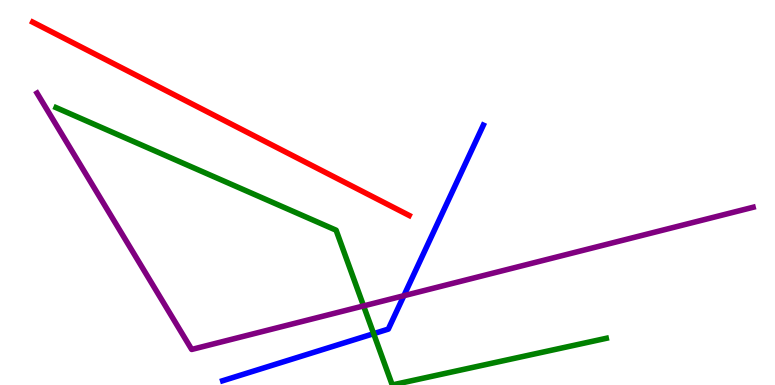[{'lines': ['blue', 'red'], 'intersections': []}, {'lines': ['green', 'red'], 'intersections': []}, {'lines': ['purple', 'red'], 'intersections': []}, {'lines': ['blue', 'green'], 'intersections': [{'x': 4.82, 'y': 1.33}]}, {'lines': ['blue', 'purple'], 'intersections': [{'x': 5.21, 'y': 2.32}]}, {'lines': ['green', 'purple'], 'intersections': [{'x': 4.69, 'y': 2.05}]}]